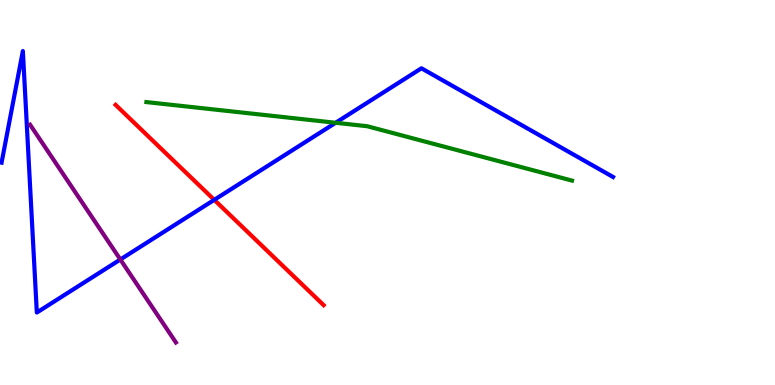[{'lines': ['blue', 'red'], 'intersections': [{'x': 2.76, 'y': 4.81}]}, {'lines': ['green', 'red'], 'intersections': []}, {'lines': ['purple', 'red'], 'intersections': []}, {'lines': ['blue', 'green'], 'intersections': [{'x': 4.33, 'y': 6.81}]}, {'lines': ['blue', 'purple'], 'intersections': [{'x': 1.55, 'y': 3.26}]}, {'lines': ['green', 'purple'], 'intersections': []}]